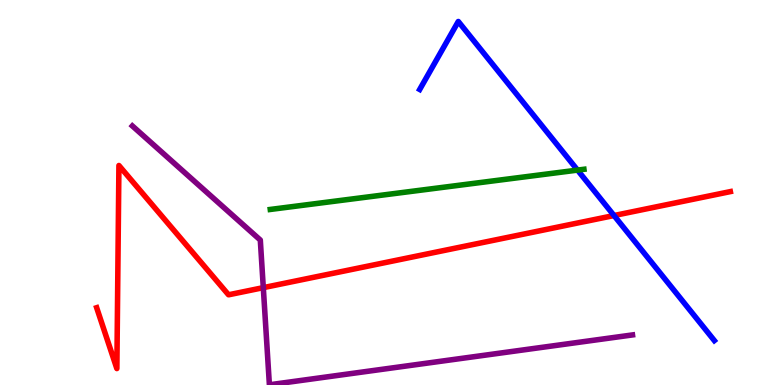[{'lines': ['blue', 'red'], 'intersections': [{'x': 7.92, 'y': 4.4}]}, {'lines': ['green', 'red'], 'intersections': []}, {'lines': ['purple', 'red'], 'intersections': [{'x': 3.4, 'y': 2.53}]}, {'lines': ['blue', 'green'], 'intersections': [{'x': 7.45, 'y': 5.58}]}, {'lines': ['blue', 'purple'], 'intersections': []}, {'lines': ['green', 'purple'], 'intersections': []}]